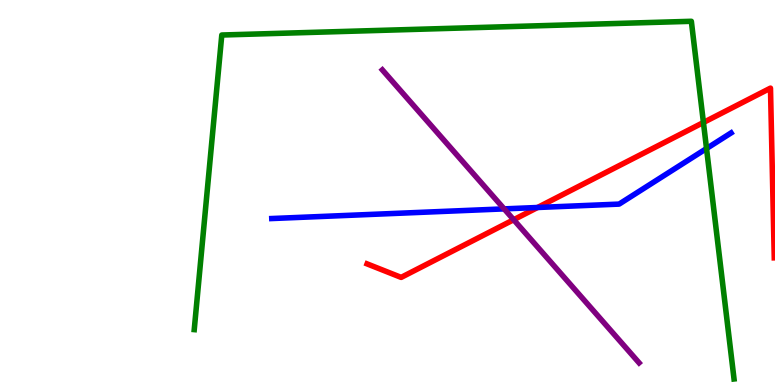[{'lines': ['blue', 'red'], 'intersections': [{'x': 6.94, 'y': 4.61}]}, {'lines': ['green', 'red'], 'intersections': [{'x': 9.08, 'y': 6.82}]}, {'lines': ['purple', 'red'], 'intersections': [{'x': 6.63, 'y': 4.29}]}, {'lines': ['blue', 'green'], 'intersections': [{'x': 9.12, 'y': 6.14}]}, {'lines': ['blue', 'purple'], 'intersections': [{'x': 6.51, 'y': 4.57}]}, {'lines': ['green', 'purple'], 'intersections': []}]